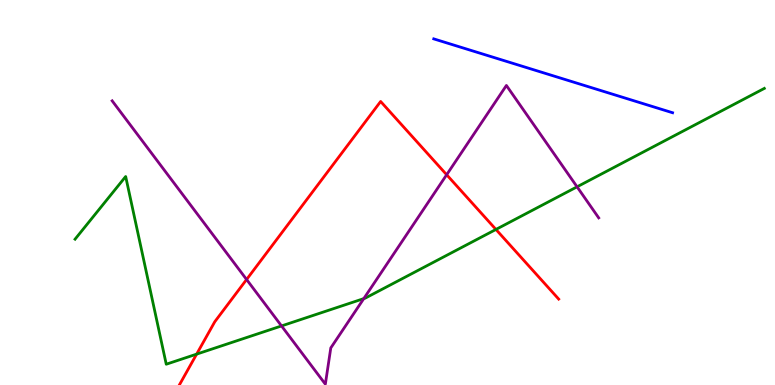[{'lines': ['blue', 'red'], 'intersections': []}, {'lines': ['green', 'red'], 'intersections': [{'x': 2.54, 'y': 0.802}, {'x': 6.4, 'y': 4.04}]}, {'lines': ['purple', 'red'], 'intersections': [{'x': 3.18, 'y': 2.74}, {'x': 5.76, 'y': 5.46}]}, {'lines': ['blue', 'green'], 'intersections': []}, {'lines': ['blue', 'purple'], 'intersections': []}, {'lines': ['green', 'purple'], 'intersections': [{'x': 3.63, 'y': 1.53}, {'x': 4.69, 'y': 2.24}, {'x': 7.45, 'y': 5.15}]}]